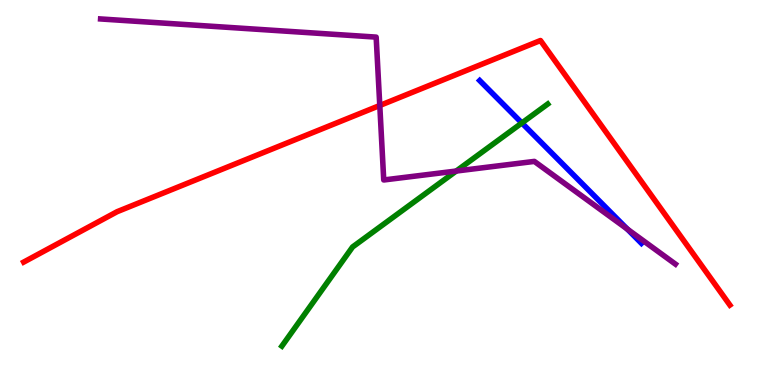[{'lines': ['blue', 'red'], 'intersections': []}, {'lines': ['green', 'red'], 'intersections': []}, {'lines': ['purple', 'red'], 'intersections': [{'x': 4.9, 'y': 7.26}]}, {'lines': ['blue', 'green'], 'intersections': [{'x': 6.73, 'y': 6.81}]}, {'lines': ['blue', 'purple'], 'intersections': [{'x': 8.09, 'y': 4.05}]}, {'lines': ['green', 'purple'], 'intersections': [{'x': 5.89, 'y': 5.56}]}]